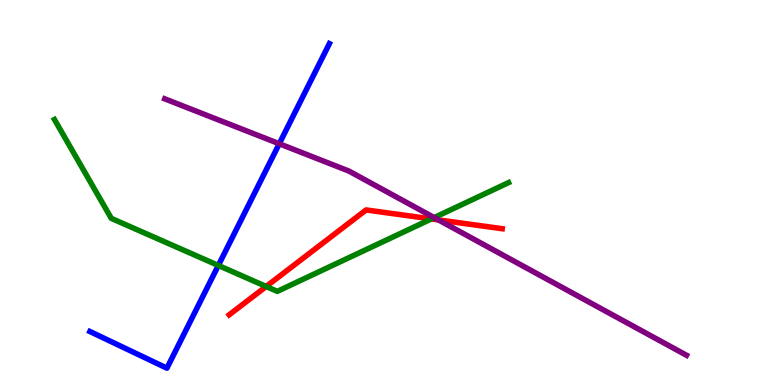[{'lines': ['blue', 'red'], 'intersections': []}, {'lines': ['green', 'red'], 'intersections': [{'x': 3.43, 'y': 2.56}, {'x': 5.57, 'y': 4.31}]}, {'lines': ['purple', 'red'], 'intersections': [{'x': 5.66, 'y': 4.29}]}, {'lines': ['blue', 'green'], 'intersections': [{'x': 2.82, 'y': 3.11}]}, {'lines': ['blue', 'purple'], 'intersections': [{'x': 3.6, 'y': 6.27}]}, {'lines': ['green', 'purple'], 'intersections': [{'x': 5.6, 'y': 4.35}]}]